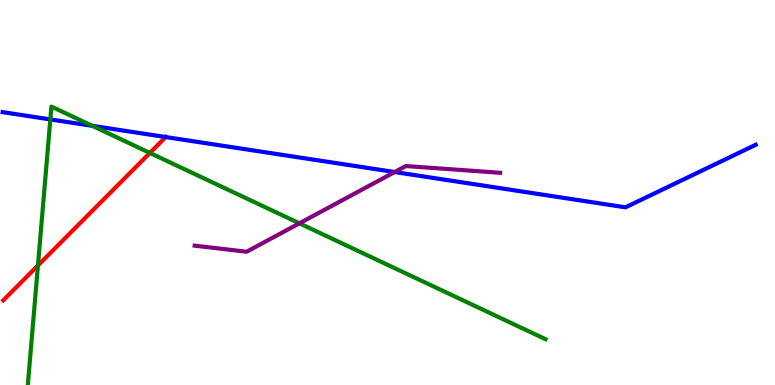[{'lines': ['blue', 'red'], 'intersections': [{'x': 2.14, 'y': 6.44}]}, {'lines': ['green', 'red'], 'intersections': [{'x': 0.49, 'y': 3.1}, {'x': 1.93, 'y': 6.03}]}, {'lines': ['purple', 'red'], 'intersections': []}, {'lines': ['blue', 'green'], 'intersections': [{'x': 0.649, 'y': 6.9}, {'x': 1.19, 'y': 6.73}]}, {'lines': ['blue', 'purple'], 'intersections': [{'x': 5.09, 'y': 5.53}]}, {'lines': ['green', 'purple'], 'intersections': [{'x': 3.86, 'y': 4.2}]}]